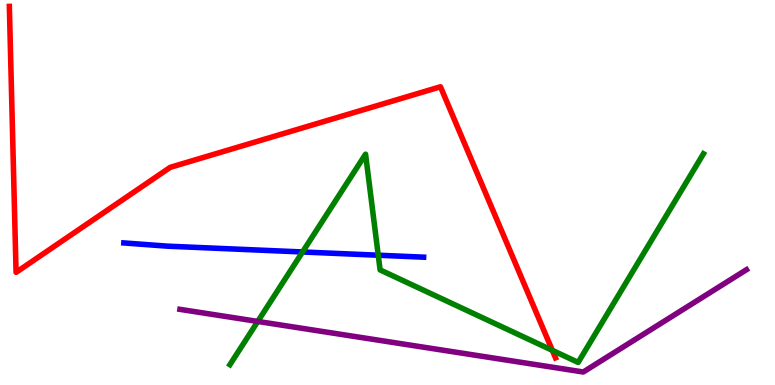[{'lines': ['blue', 'red'], 'intersections': []}, {'lines': ['green', 'red'], 'intersections': [{'x': 7.13, 'y': 0.9}]}, {'lines': ['purple', 'red'], 'intersections': []}, {'lines': ['blue', 'green'], 'intersections': [{'x': 3.9, 'y': 3.46}, {'x': 4.88, 'y': 3.37}]}, {'lines': ['blue', 'purple'], 'intersections': []}, {'lines': ['green', 'purple'], 'intersections': [{'x': 3.33, 'y': 1.65}]}]